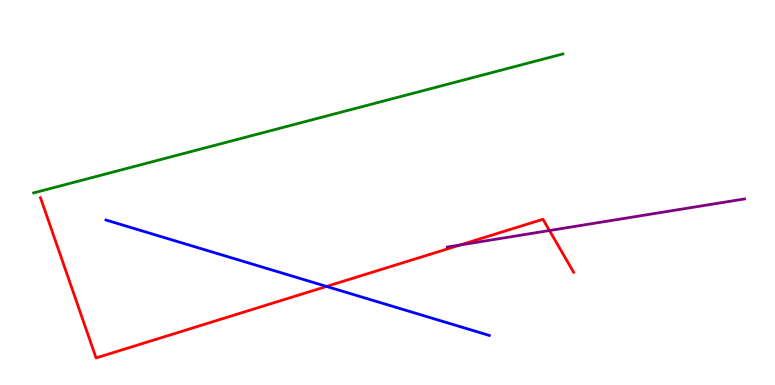[{'lines': ['blue', 'red'], 'intersections': [{'x': 4.21, 'y': 2.56}]}, {'lines': ['green', 'red'], 'intersections': []}, {'lines': ['purple', 'red'], 'intersections': [{'x': 5.94, 'y': 3.64}, {'x': 7.09, 'y': 4.01}]}, {'lines': ['blue', 'green'], 'intersections': []}, {'lines': ['blue', 'purple'], 'intersections': []}, {'lines': ['green', 'purple'], 'intersections': []}]